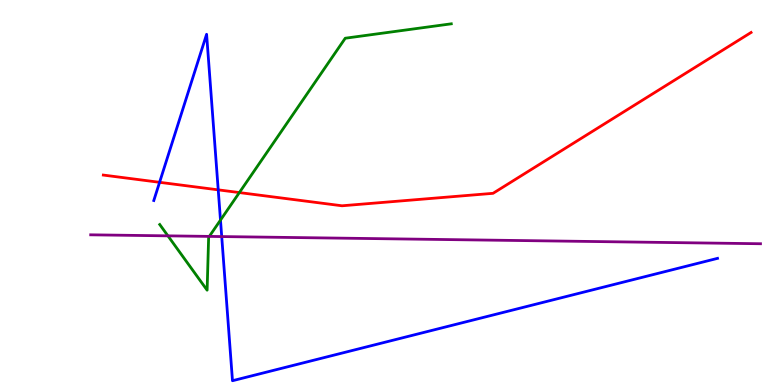[{'lines': ['blue', 'red'], 'intersections': [{'x': 2.06, 'y': 5.26}, {'x': 2.82, 'y': 5.07}]}, {'lines': ['green', 'red'], 'intersections': [{'x': 3.09, 'y': 5.0}]}, {'lines': ['purple', 'red'], 'intersections': []}, {'lines': ['blue', 'green'], 'intersections': [{'x': 2.84, 'y': 4.28}]}, {'lines': ['blue', 'purple'], 'intersections': [{'x': 2.86, 'y': 3.86}]}, {'lines': ['green', 'purple'], 'intersections': [{'x': 2.17, 'y': 3.87}, {'x': 2.7, 'y': 3.86}]}]